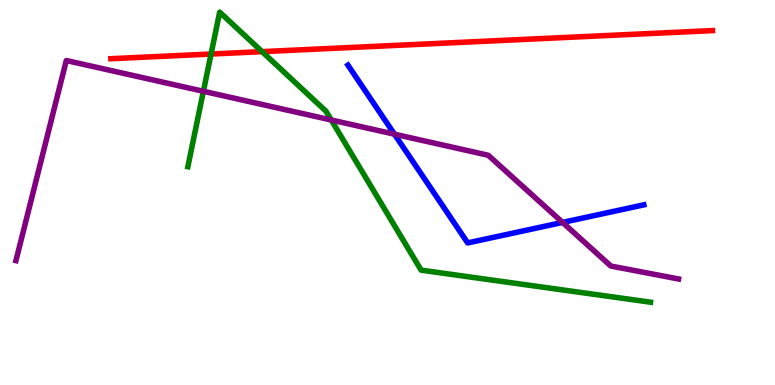[{'lines': ['blue', 'red'], 'intersections': []}, {'lines': ['green', 'red'], 'intersections': [{'x': 2.72, 'y': 8.6}, {'x': 3.38, 'y': 8.66}]}, {'lines': ['purple', 'red'], 'intersections': []}, {'lines': ['blue', 'green'], 'intersections': []}, {'lines': ['blue', 'purple'], 'intersections': [{'x': 5.09, 'y': 6.51}, {'x': 7.26, 'y': 4.22}]}, {'lines': ['green', 'purple'], 'intersections': [{'x': 2.62, 'y': 7.63}, {'x': 4.27, 'y': 6.88}]}]